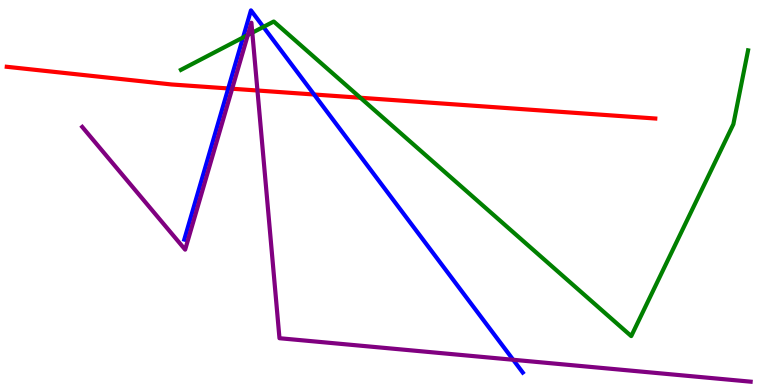[{'lines': ['blue', 'red'], 'intersections': [{'x': 2.95, 'y': 7.7}, {'x': 4.05, 'y': 7.55}]}, {'lines': ['green', 'red'], 'intersections': [{'x': 4.65, 'y': 7.46}]}, {'lines': ['purple', 'red'], 'intersections': [{'x': 3.0, 'y': 7.7}, {'x': 3.32, 'y': 7.65}]}, {'lines': ['blue', 'green'], 'intersections': [{'x': 3.14, 'y': 9.03}, {'x': 3.4, 'y': 9.3}]}, {'lines': ['blue', 'purple'], 'intersections': [{'x': 6.62, 'y': 0.655}]}, {'lines': ['green', 'purple'], 'intersections': [{'x': 3.2, 'y': 9.09}, {'x': 3.26, 'y': 9.15}]}]